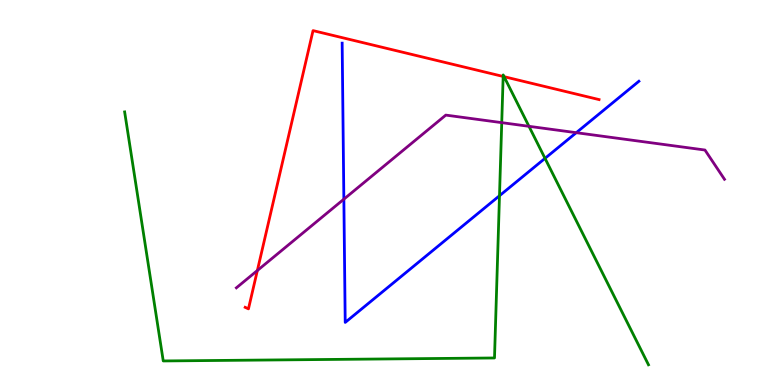[{'lines': ['blue', 'red'], 'intersections': []}, {'lines': ['green', 'red'], 'intersections': [{'x': 6.49, 'y': 8.01}, {'x': 6.5, 'y': 8.01}]}, {'lines': ['purple', 'red'], 'intersections': [{'x': 3.32, 'y': 2.97}]}, {'lines': ['blue', 'green'], 'intersections': [{'x': 6.45, 'y': 4.92}, {'x': 7.03, 'y': 5.89}]}, {'lines': ['blue', 'purple'], 'intersections': [{'x': 4.44, 'y': 4.83}, {'x': 7.44, 'y': 6.55}]}, {'lines': ['green', 'purple'], 'intersections': [{'x': 6.47, 'y': 6.81}, {'x': 6.83, 'y': 6.72}]}]